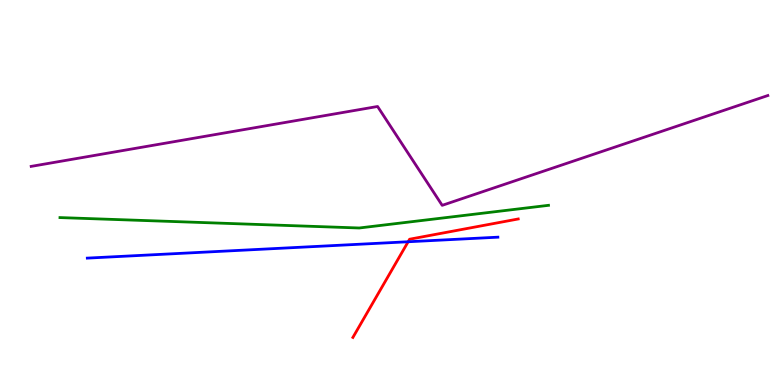[{'lines': ['blue', 'red'], 'intersections': [{'x': 5.27, 'y': 3.72}]}, {'lines': ['green', 'red'], 'intersections': []}, {'lines': ['purple', 'red'], 'intersections': []}, {'lines': ['blue', 'green'], 'intersections': []}, {'lines': ['blue', 'purple'], 'intersections': []}, {'lines': ['green', 'purple'], 'intersections': []}]